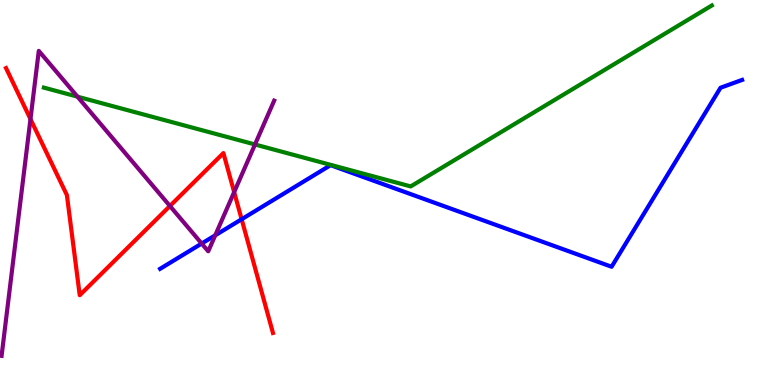[{'lines': ['blue', 'red'], 'intersections': [{'x': 3.12, 'y': 4.31}]}, {'lines': ['green', 'red'], 'intersections': []}, {'lines': ['purple', 'red'], 'intersections': [{'x': 0.393, 'y': 6.91}, {'x': 2.19, 'y': 4.65}, {'x': 3.02, 'y': 5.01}]}, {'lines': ['blue', 'green'], 'intersections': []}, {'lines': ['blue', 'purple'], 'intersections': [{'x': 2.6, 'y': 3.67}, {'x': 2.78, 'y': 3.89}]}, {'lines': ['green', 'purple'], 'intersections': [{'x': 1.0, 'y': 7.49}, {'x': 3.29, 'y': 6.25}]}]